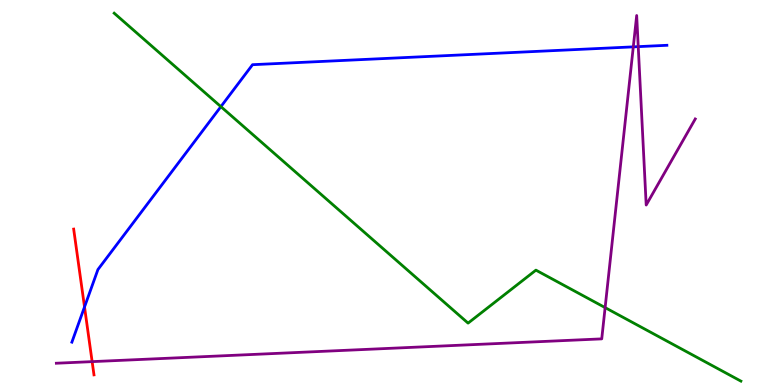[{'lines': ['blue', 'red'], 'intersections': [{'x': 1.09, 'y': 2.03}]}, {'lines': ['green', 'red'], 'intersections': []}, {'lines': ['purple', 'red'], 'intersections': [{'x': 1.19, 'y': 0.607}]}, {'lines': ['blue', 'green'], 'intersections': [{'x': 2.85, 'y': 7.23}]}, {'lines': ['blue', 'purple'], 'intersections': [{'x': 8.17, 'y': 8.78}, {'x': 8.24, 'y': 8.79}]}, {'lines': ['green', 'purple'], 'intersections': [{'x': 7.81, 'y': 2.01}]}]